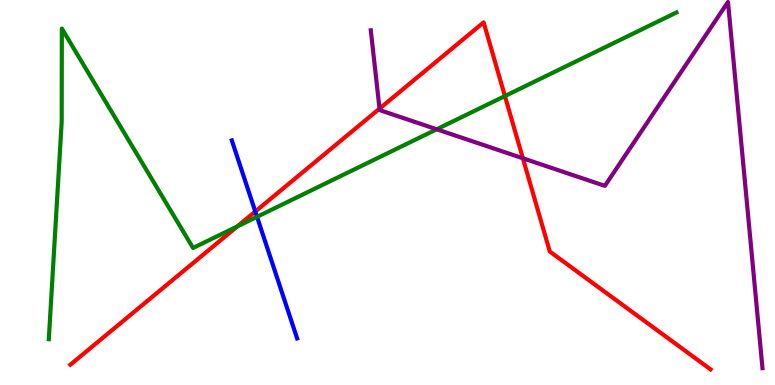[{'lines': ['blue', 'red'], 'intersections': [{'x': 3.29, 'y': 4.51}]}, {'lines': ['green', 'red'], 'intersections': [{'x': 3.06, 'y': 4.12}, {'x': 6.51, 'y': 7.51}]}, {'lines': ['purple', 'red'], 'intersections': [{'x': 4.9, 'y': 7.18}, {'x': 6.75, 'y': 5.89}]}, {'lines': ['blue', 'green'], 'intersections': [{'x': 3.32, 'y': 4.37}]}, {'lines': ['blue', 'purple'], 'intersections': []}, {'lines': ['green', 'purple'], 'intersections': [{'x': 5.63, 'y': 6.64}]}]